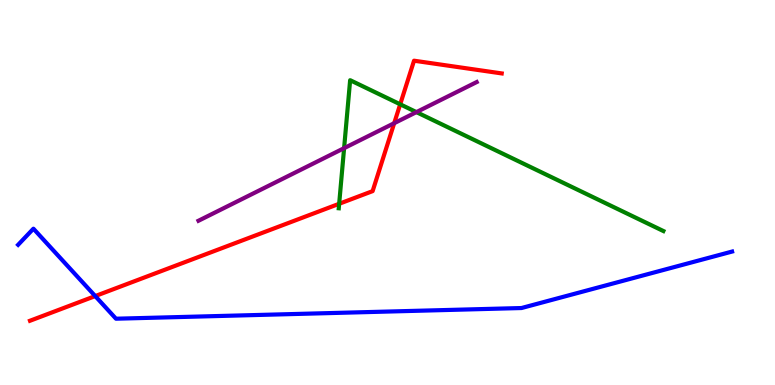[{'lines': ['blue', 'red'], 'intersections': [{'x': 1.23, 'y': 2.31}]}, {'lines': ['green', 'red'], 'intersections': [{'x': 4.38, 'y': 4.71}, {'x': 5.16, 'y': 7.29}]}, {'lines': ['purple', 'red'], 'intersections': [{'x': 5.09, 'y': 6.8}]}, {'lines': ['blue', 'green'], 'intersections': []}, {'lines': ['blue', 'purple'], 'intersections': []}, {'lines': ['green', 'purple'], 'intersections': [{'x': 4.44, 'y': 6.15}, {'x': 5.37, 'y': 7.09}]}]